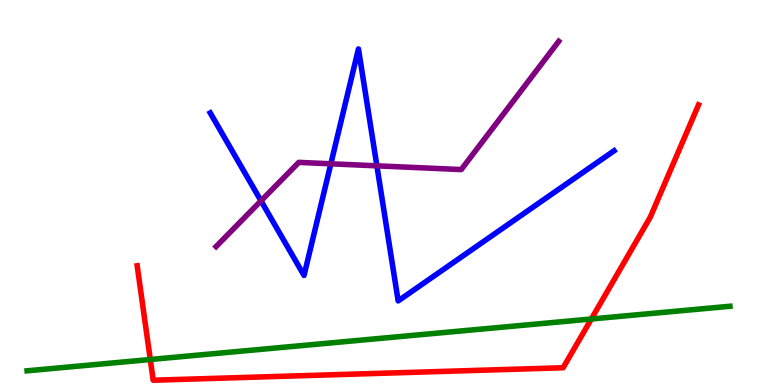[{'lines': ['blue', 'red'], 'intersections': []}, {'lines': ['green', 'red'], 'intersections': [{'x': 1.94, 'y': 0.662}, {'x': 7.63, 'y': 1.71}]}, {'lines': ['purple', 'red'], 'intersections': []}, {'lines': ['blue', 'green'], 'intersections': []}, {'lines': ['blue', 'purple'], 'intersections': [{'x': 3.37, 'y': 4.78}, {'x': 4.27, 'y': 5.75}, {'x': 4.86, 'y': 5.69}]}, {'lines': ['green', 'purple'], 'intersections': []}]